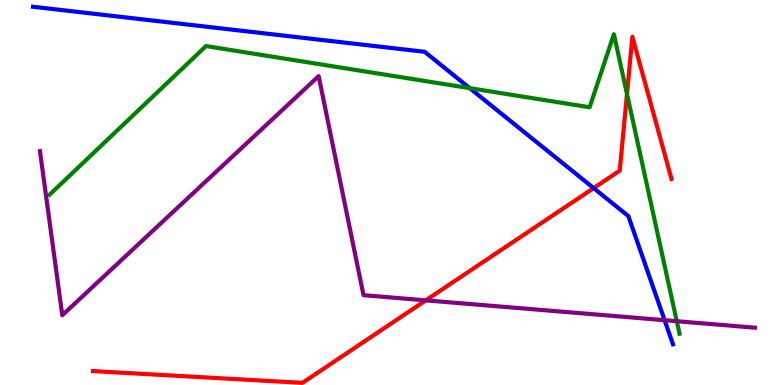[{'lines': ['blue', 'red'], 'intersections': [{'x': 7.66, 'y': 5.11}]}, {'lines': ['green', 'red'], 'intersections': [{'x': 8.09, 'y': 7.56}]}, {'lines': ['purple', 'red'], 'intersections': [{'x': 5.49, 'y': 2.2}]}, {'lines': ['blue', 'green'], 'intersections': [{'x': 6.06, 'y': 7.71}]}, {'lines': ['blue', 'purple'], 'intersections': [{'x': 8.58, 'y': 1.68}]}, {'lines': ['green', 'purple'], 'intersections': [{'x': 8.73, 'y': 1.66}]}]